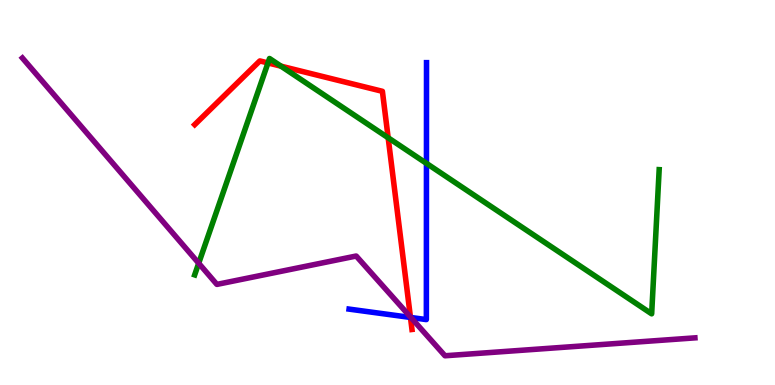[{'lines': ['blue', 'red'], 'intersections': [{'x': 5.3, 'y': 1.75}]}, {'lines': ['green', 'red'], 'intersections': [{'x': 3.46, 'y': 8.37}, {'x': 3.63, 'y': 8.28}, {'x': 5.01, 'y': 6.42}]}, {'lines': ['purple', 'red'], 'intersections': [{'x': 5.3, 'y': 1.77}]}, {'lines': ['blue', 'green'], 'intersections': [{'x': 5.5, 'y': 5.76}]}, {'lines': ['blue', 'purple'], 'intersections': [{'x': 5.3, 'y': 1.75}]}, {'lines': ['green', 'purple'], 'intersections': [{'x': 2.56, 'y': 3.16}]}]